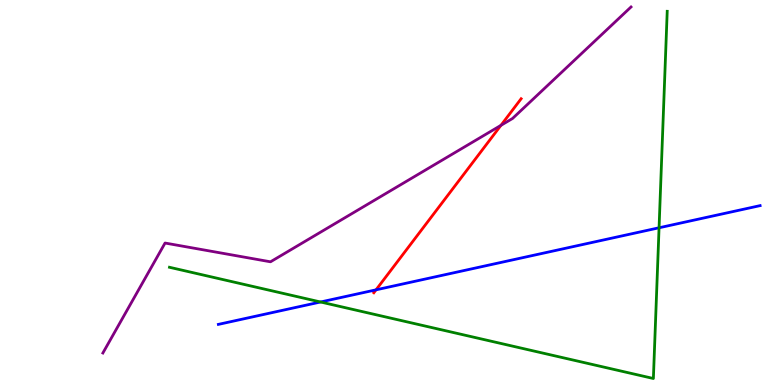[{'lines': ['blue', 'red'], 'intersections': [{'x': 4.85, 'y': 2.47}]}, {'lines': ['green', 'red'], 'intersections': []}, {'lines': ['purple', 'red'], 'intersections': [{'x': 6.46, 'y': 6.74}]}, {'lines': ['blue', 'green'], 'intersections': [{'x': 4.14, 'y': 2.16}, {'x': 8.5, 'y': 4.08}]}, {'lines': ['blue', 'purple'], 'intersections': []}, {'lines': ['green', 'purple'], 'intersections': []}]